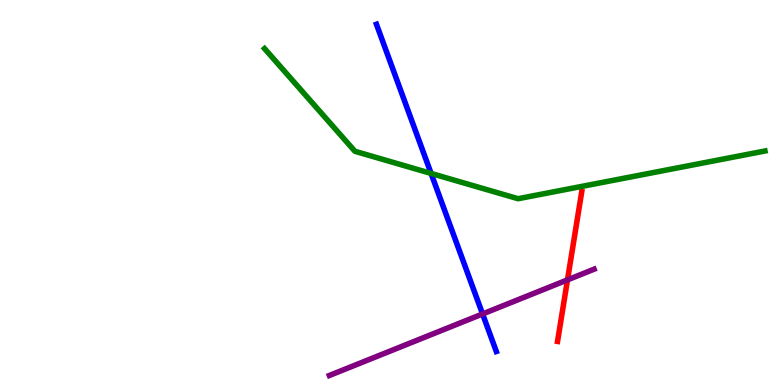[{'lines': ['blue', 'red'], 'intersections': []}, {'lines': ['green', 'red'], 'intersections': []}, {'lines': ['purple', 'red'], 'intersections': [{'x': 7.32, 'y': 2.73}]}, {'lines': ['blue', 'green'], 'intersections': [{'x': 5.56, 'y': 5.5}]}, {'lines': ['blue', 'purple'], 'intersections': [{'x': 6.23, 'y': 1.84}]}, {'lines': ['green', 'purple'], 'intersections': []}]